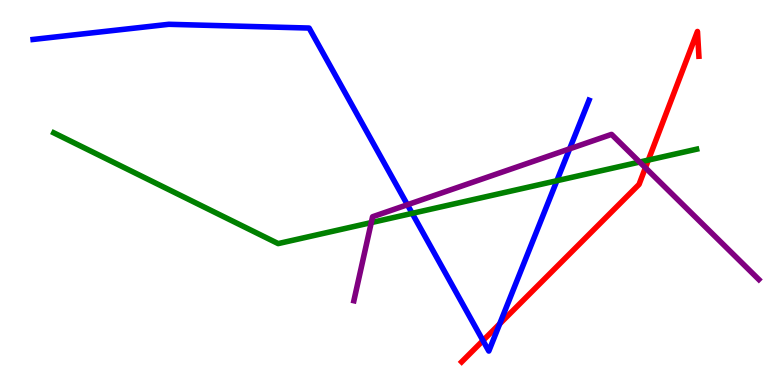[{'lines': ['blue', 'red'], 'intersections': [{'x': 6.23, 'y': 1.15}, {'x': 6.45, 'y': 1.59}]}, {'lines': ['green', 'red'], 'intersections': [{'x': 8.37, 'y': 5.84}]}, {'lines': ['purple', 'red'], 'intersections': [{'x': 8.33, 'y': 5.64}]}, {'lines': ['blue', 'green'], 'intersections': [{'x': 5.32, 'y': 4.46}, {'x': 7.19, 'y': 5.31}]}, {'lines': ['blue', 'purple'], 'intersections': [{'x': 5.26, 'y': 4.68}, {'x': 7.35, 'y': 6.13}]}, {'lines': ['green', 'purple'], 'intersections': [{'x': 4.79, 'y': 4.22}, {'x': 8.25, 'y': 5.79}]}]